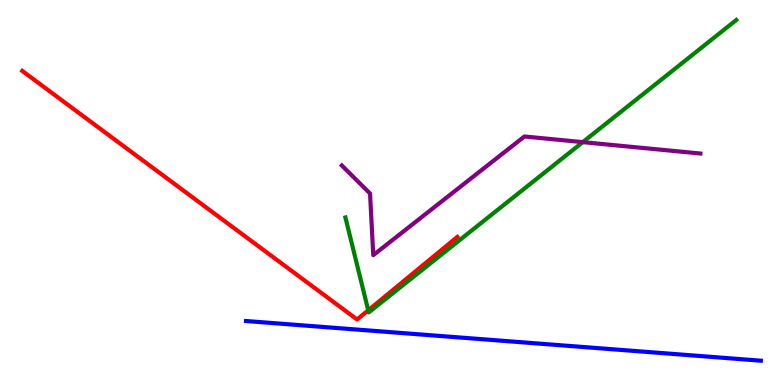[{'lines': ['blue', 'red'], 'intersections': []}, {'lines': ['green', 'red'], 'intersections': [{'x': 4.75, 'y': 1.94}]}, {'lines': ['purple', 'red'], 'intersections': []}, {'lines': ['blue', 'green'], 'intersections': []}, {'lines': ['blue', 'purple'], 'intersections': []}, {'lines': ['green', 'purple'], 'intersections': [{'x': 7.52, 'y': 6.31}]}]